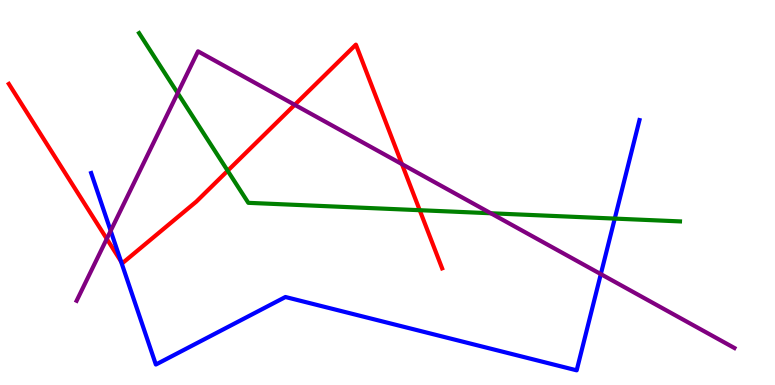[{'lines': ['blue', 'red'], 'intersections': [{'x': 1.56, 'y': 3.21}]}, {'lines': ['green', 'red'], 'intersections': [{'x': 2.94, 'y': 5.56}, {'x': 5.42, 'y': 4.54}]}, {'lines': ['purple', 'red'], 'intersections': [{'x': 1.38, 'y': 3.8}, {'x': 3.8, 'y': 7.28}, {'x': 5.19, 'y': 5.74}]}, {'lines': ['blue', 'green'], 'intersections': [{'x': 7.93, 'y': 4.32}]}, {'lines': ['blue', 'purple'], 'intersections': [{'x': 1.43, 'y': 4.0}, {'x': 7.75, 'y': 2.88}]}, {'lines': ['green', 'purple'], 'intersections': [{'x': 2.29, 'y': 7.58}, {'x': 6.33, 'y': 4.46}]}]